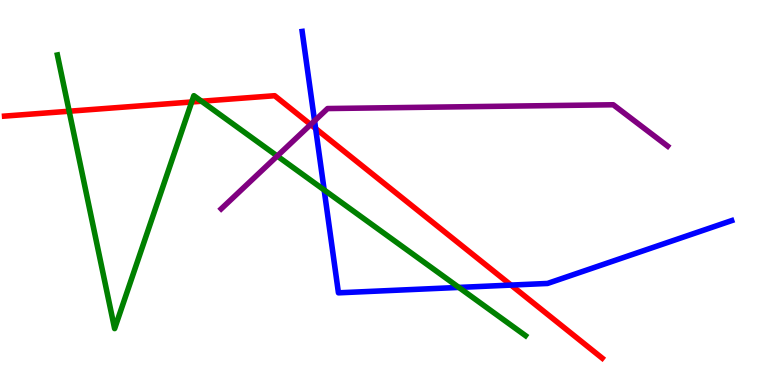[{'lines': ['blue', 'red'], 'intersections': [{'x': 4.07, 'y': 6.66}, {'x': 6.59, 'y': 2.6}]}, {'lines': ['green', 'red'], 'intersections': [{'x': 0.892, 'y': 7.11}, {'x': 2.47, 'y': 7.35}, {'x': 2.6, 'y': 7.37}]}, {'lines': ['purple', 'red'], 'intersections': [{'x': 4.01, 'y': 6.77}]}, {'lines': ['blue', 'green'], 'intersections': [{'x': 4.18, 'y': 5.07}, {'x': 5.92, 'y': 2.53}]}, {'lines': ['blue', 'purple'], 'intersections': [{'x': 4.06, 'y': 6.86}]}, {'lines': ['green', 'purple'], 'intersections': [{'x': 3.58, 'y': 5.95}]}]